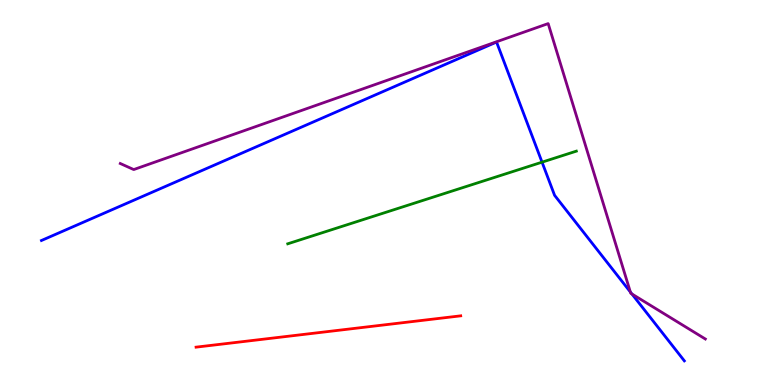[{'lines': ['blue', 'red'], 'intersections': []}, {'lines': ['green', 'red'], 'intersections': []}, {'lines': ['purple', 'red'], 'intersections': []}, {'lines': ['blue', 'green'], 'intersections': [{'x': 6.99, 'y': 5.79}]}, {'lines': ['blue', 'purple'], 'intersections': [{'x': 8.13, 'y': 2.42}, {'x': 8.15, 'y': 2.36}]}, {'lines': ['green', 'purple'], 'intersections': []}]